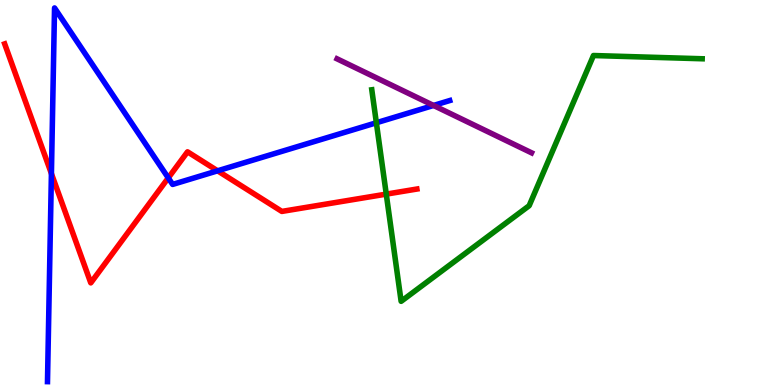[{'lines': ['blue', 'red'], 'intersections': [{'x': 0.663, 'y': 5.49}, {'x': 2.17, 'y': 5.38}, {'x': 2.81, 'y': 5.56}]}, {'lines': ['green', 'red'], 'intersections': [{'x': 4.98, 'y': 4.96}]}, {'lines': ['purple', 'red'], 'intersections': []}, {'lines': ['blue', 'green'], 'intersections': [{'x': 4.86, 'y': 6.81}]}, {'lines': ['blue', 'purple'], 'intersections': [{'x': 5.59, 'y': 7.26}]}, {'lines': ['green', 'purple'], 'intersections': []}]